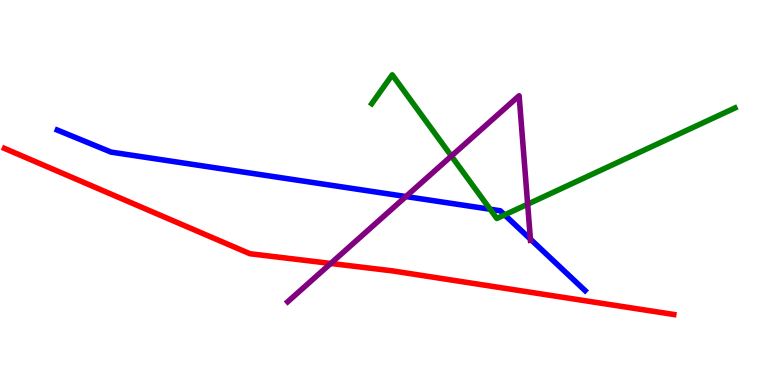[{'lines': ['blue', 'red'], 'intersections': []}, {'lines': ['green', 'red'], 'intersections': []}, {'lines': ['purple', 'red'], 'intersections': [{'x': 4.27, 'y': 3.16}]}, {'lines': ['blue', 'green'], 'intersections': [{'x': 6.32, 'y': 4.57}, {'x': 6.51, 'y': 4.42}]}, {'lines': ['blue', 'purple'], 'intersections': [{'x': 5.24, 'y': 4.9}, {'x': 6.84, 'y': 3.79}]}, {'lines': ['green', 'purple'], 'intersections': [{'x': 5.82, 'y': 5.95}, {'x': 6.81, 'y': 4.7}]}]